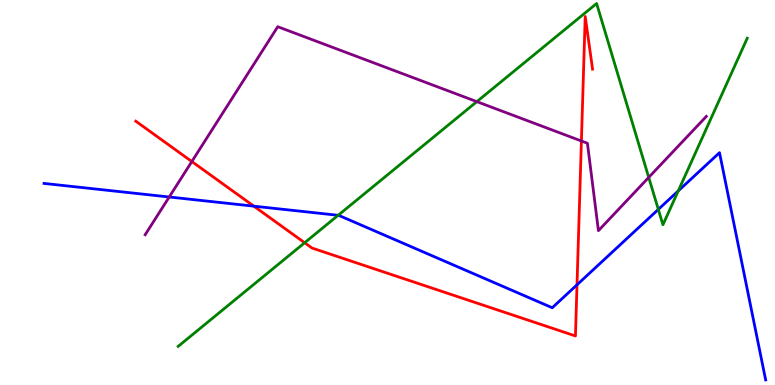[{'lines': ['blue', 'red'], 'intersections': [{'x': 3.28, 'y': 4.65}, {'x': 7.45, 'y': 2.6}]}, {'lines': ['green', 'red'], 'intersections': [{'x': 3.93, 'y': 3.7}]}, {'lines': ['purple', 'red'], 'intersections': [{'x': 2.48, 'y': 5.8}, {'x': 7.5, 'y': 6.34}]}, {'lines': ['blue', 'green'], 'intersections': [{'x': 4.36, 'y': 4.41}, {'x': 8.49, 'y': 4.56}, {'x': 8.75, 'y': 5.04}]}, {'lines': ['blue', 'purple'], 'intersections': [{'x': 2.18, 'y': 4.88}]}, {'lines': ['green', 'purple'], 'intersections': [{'x': 6.15, 'y': 7.36}, {'x': 8.37, 'y': 5.39}]}]